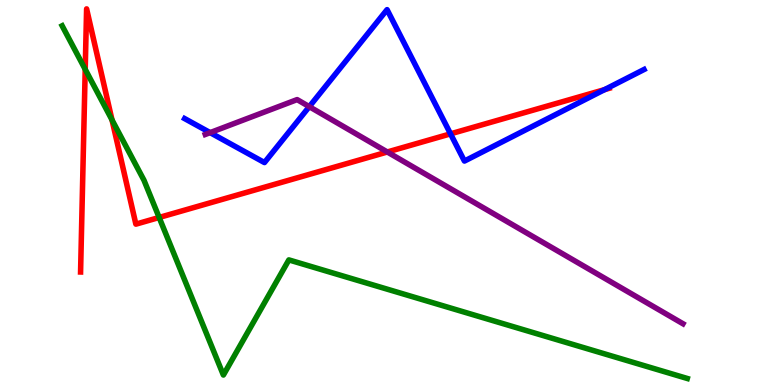[{'lines': ['blue', 'red'], 'intersections': [{'x': 5.81, 'y': 6.52}, {'x': 7.8, 'y': 7.67}]}, {'lines': ['green', 'red'], 'intersections': [{'x': 1.1, 'y': 8.2}, {'x': 1.45, 'y': 6.88}, {'x': 2.05, 'y': 4.35}]}, {'lines': ['purple', 'red'], 'intersections': [{'x': 5.0, 'y': 6.05}]}, {'lines': ['blue', 'green'], 'intersections': []}, {'lines': ['blue', 'purple'], 'intersections': [{'x': 2.71, 'y': 6.56}, {'x': 3.99, 'y': 7.23}]}, {'lines': ['green', 'purple'], 'intersections': []}]